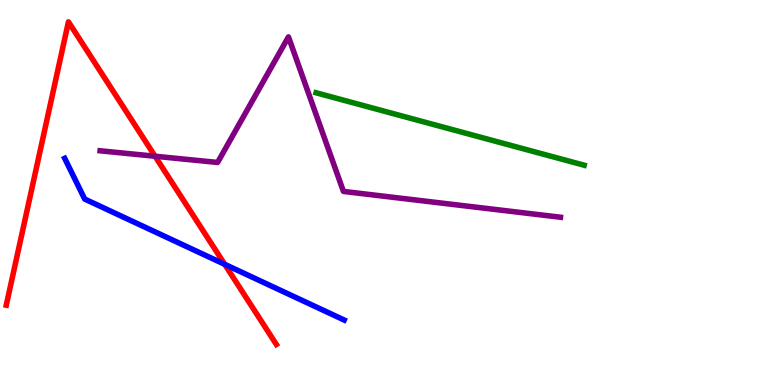[{'lines': ['blue', 'red'], 'intersections': [{'x': 2.9, 'y': 3.13}]}, {'lines': ['green', 'red'], 'intersections': []}, {'lines': ['purple', 'red'], 'intersections': [{'x': 2.0, 'y': 5.94}]}, {'lines': ['blue', 'green'], 'intersections': []}, {'lines': ['blue', 'purple'], 'intersections': []}, {'lines': ['green', 'purple'], 'intersections': []}]